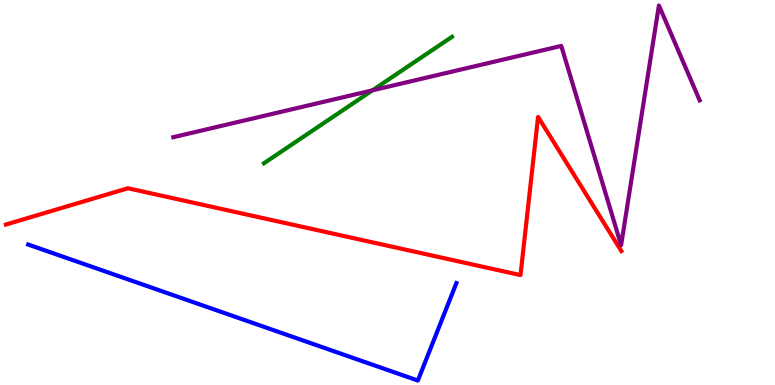[{'lines': ['blue', 'red'], 'intersections': []}, {'lines': ['green', 'red'], 'intersections': []}, {'lines': ['purple', 'red'], 'intersections': []}, {'lines': ['blue', 'green'], 'intersections': []}, {'lines': ['blue', 'purple'], 'intersections': []}, {'lines': ['green', 'purple'], 'intersections': [{'x': 4.81, 'y': 7.65}]}]